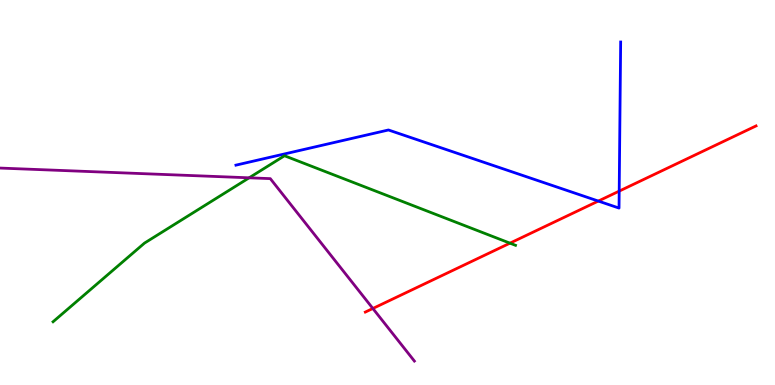[{'lines': ['blue', 'red'], 'intersections': [{'x': 7.72, 'y': 4.78}, {'x': 7.99, 'y': 5.04}]}, {'lines': ['green', 'red'], 'intersections': [{'x': 6.58, 'y': 3.68}]}, {'lines': ['purple', 'red'], 'intersections': [{'x': 4.81, 'y': 1.99}]}, {'lines': ['blue', 'green'], 'intersections': []}, {'lines': ['blue', 'purple'], 'intersections': []}, {'lines': ['green', 'purple'], 'intersections': [{'x': 3.21, 'y': 5.38}]}]